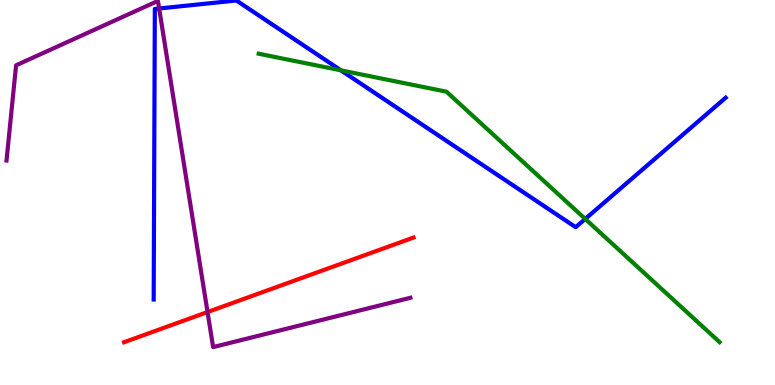[{'lines': ['blue', 'red'], 'intersections': []}, {'lines': ['green', 'red'], 'intersections': []}, {'lines': ['purple', 'red'], 'intersections': [{'x': 2.68, 'y': 1.89}]}, {'lines': ['blue', 'green'], 'intersections': [{'x': 4.4, 'y': 8.17}, {'x': 7.55, 'y': 4.31}]}, {'lines': ['blue', 'purple'], 'intersections': [{'x': 2.05, 'y': 9.78}]}, {'lines': ['green', 'purple'], 'intersections': []}]